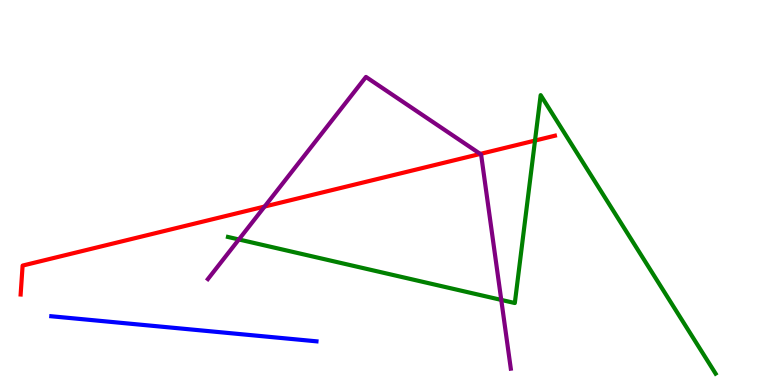[{'lines': ['blue', 'red'], 'intersections': []}, {'lines': ['green', 'red'], 'intersections': [{'x': 6.9, 'y': 6.35}]}, {'lines': ['purple', 'red'], 'intersections': [{'x': 3.41, 'y': 4.64}, {'x': 6.2, 'y': 6.0}]}, {'lines': ['blue', 'green'], 'intersections': []}, {'lines': ['blue', 'purple'], 'intersections': []}, {'lines': ['green', 'purple'], 'intersections': [{'x': 3.08, 'y': 3.78}, {'x': 6.47, 'y': 2.21}]}]